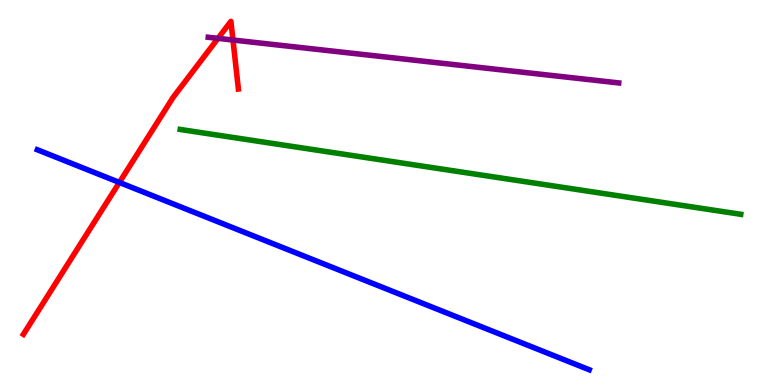[{'lines': ['blue', 'red'], 'intersections': [{'x': 1.54, 'y': 5.26}]}, {'lines': ['green', 'red'], 'intersections': []}, {'lines': ['purple', 'red'], 'intersections': [{'x': 2.81, 'y': 9.0}, {'x': 3.01, 'y': 8.96}]}, {'lines': ['blue', 'green'], 'intersections': []}, {'lines': ['blue', 'purple'], 'intersections': []}, {'lines': ['green', 'purple'], 'intersections': []}]